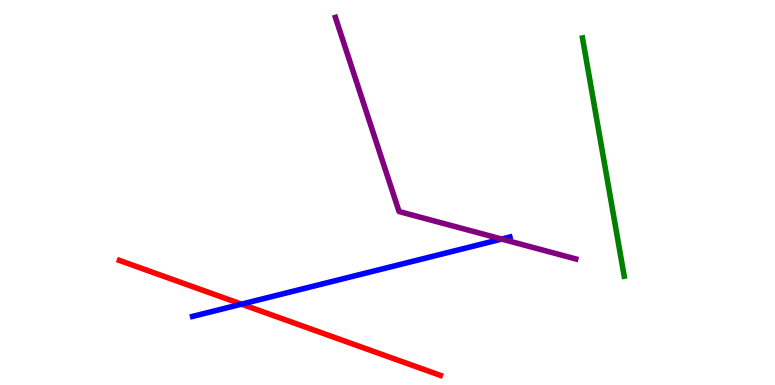[{'lines': ['blue', 'red'], 'intersections': [{'x': 3.12, 'y': 2.1}]}, {'lines': ['green', 'red'], 'intersections': []}, {'lines': ['purple', 'red'], 'intersections': []}, {'lines': ['blue', 'green'], 'intersections': []}, {'lines': ['blue', 'purple'], 'intersections': [{'x': 6.47, 'y': 3.79}]}, {'lines': ['green', 'purple'], 'intersections': []}]